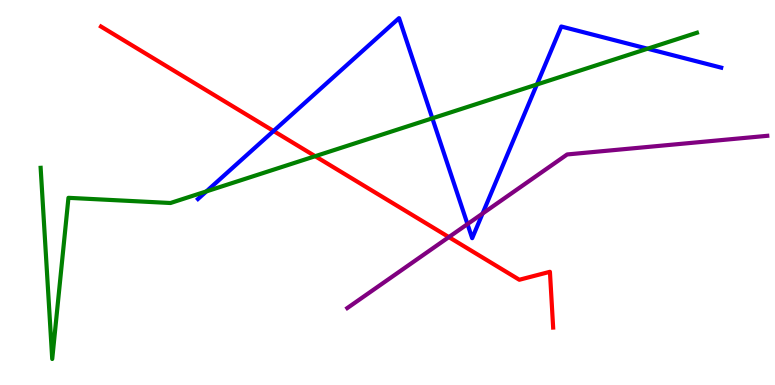[{'lines': ['blue', 'red'], 'intersections': [{'x': 3.53, 'y': 6.6}]}, {'lines': ['green', 'red'], 'intersections': [{'x': 4.07, 'y': 5.94}]}, {'lines': ['purple', 'red'], 'intersections': [{'x': 5.79, 'y': 3.84}]}, {'lines': ['blue', 'green'], 'intersections': [{'x': 2.66, 'y': 5.03}, {'x': 5.58, 'y': 6.93}, {'x': 6.93, 'y': 7.81}, {'x': 8.36, 'y': 8.73}]}, {'lines': ['blue', 'purple'], 'intersections': [{'x': 6.03, 'y': 4.18}, {'x': 6.23, 'y': 4.45}]}, {'lines': ['green', 'purple'], 'intersections': []}]